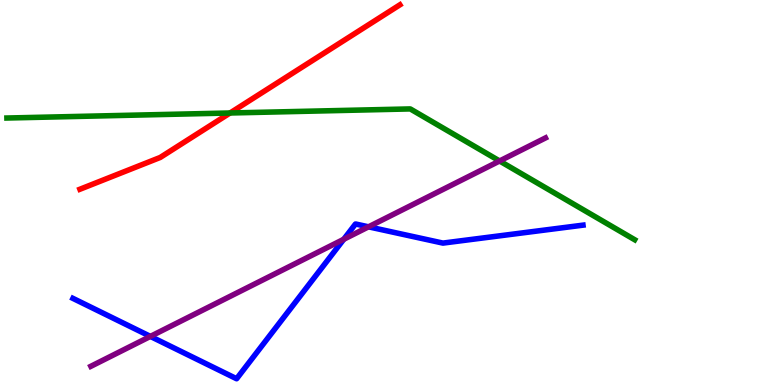[{'lines': ['blue', 'red'], 'intersections': []}, {'lines': ['green', 'red'], 'intersections': [{'x': 2.97, 'y': 7.07}]}, {'lines': ['purple', 'red'], 'intersections': []}, {'lines': ['blue', 'green'], 'intersections': []}, {'lines': ['blue', 'purple'], 'intersections': [{'x': 1.94, 'y': 1.26}, {'x': 4.44, 'y': 3.79}, {'x': 4.76, 'y': 4.11}]}, {'lines': ['green', 'purple'], 'intersections': [{'x': 6.45, 'y': 5.82}]}]